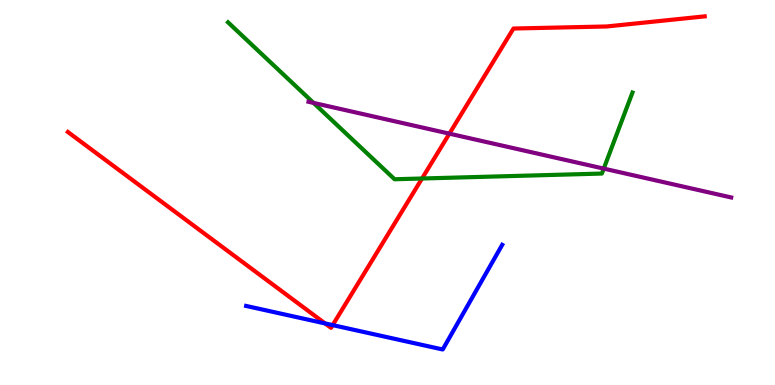[{'lines': ['blue', 'red'], 'intersections': [{'x': 4.19, 'y': 1.6}, {'x': 4.29, 'y': 1.56}]}, {'lines': ['green', 'red'], 'intersections': [{'x': 5.45, 'y': 5.36}]}, {'lines': ['purple', 'red'], 'intersections': [{'x': 5.8, 'y': 6.53}]}, {'lines': ['blue', 'green'], 'intersections': []}, {'lines': ['blue', 'purple'], 'intersections': []}, {'lines': ['green', 'purple'], 'intersections': [{'x': 4.05, 'y': 7.33}, {'x': 7.79, 'y': 5.62}]}]